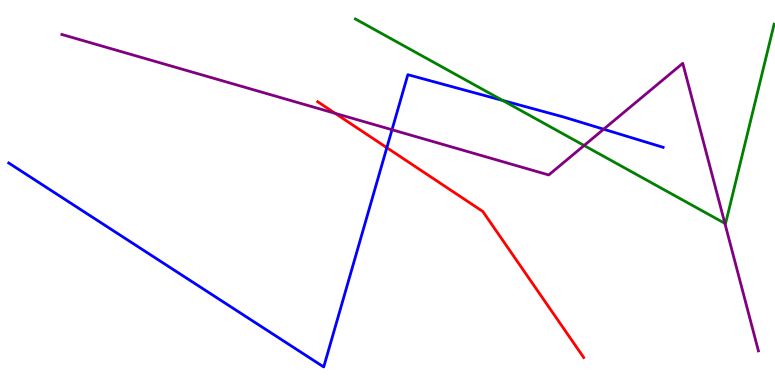[{'lines': ['blue', 'red'], 'intersections': [{'x': 4.99, 'y': 6.16}]}, {'lines': ['green', 'red'], 'intersections': []}, {'lines': ['purple', 'red'], 'intersections': [{'x': 4.32, 'y': 7.06}]}, {'lines': ['blue', 'green'], 'intersections': [{'x': 6.49, 'y': 7.39}]}, {'lines': ['blue', 'purple'], 'intersections': [{'x': 5.06, 'y': 6.63}, {'x': 7.79, 'y': 6.64}]}, {'lines': ['green', 'purple'], 'intersections': [{'x': 7.54, 'y': 6.22}, {'x': 9.35, 'y': 4.2}]}]